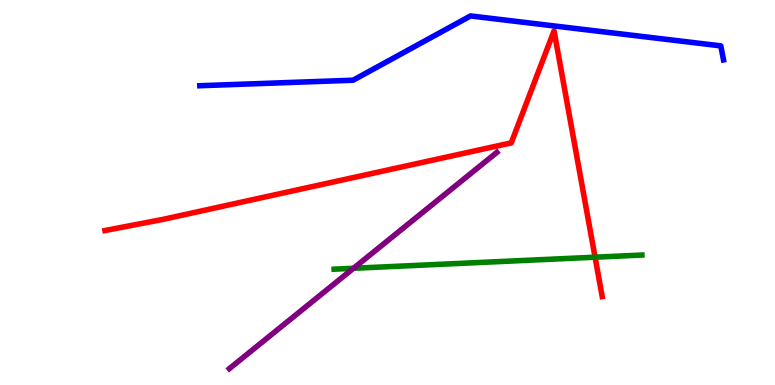[{'lines': ['blue', 'red'], 'intersections': []}, {'lines': ['green', 'red'], 'intersections': [{'x': 7.68, 'y': 3.32}]}, {'lines': ['purple', 'red'], 'intersections': []}, {'lines': ['blue', 'green'], 'intersections': []}, {'lines': ['blue', 'purple'], 'intersections': []}, {'lines': ['green', 'purple'], 'intersections': [{'x': 4.56, 'y': 3.03}]}]